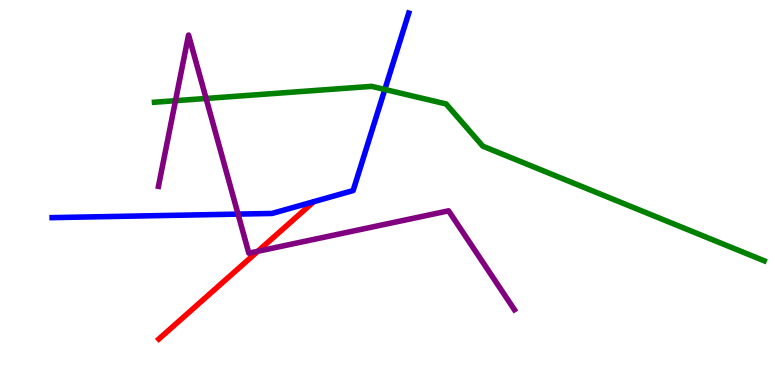[{'lines': ['blue', 'red'], 'intersections': []}, {'lines': ['green', 'red'], 'intersections': []}, {'lines': ['purple', 'red'], 'intersections': [{'x': 3.33, 'y': 3.47}]}, {'lines': ['blue', 'green'], 'intersections': [{'x': 4.97, 'y': 7.68}]}, {'lines': ['blue', 'purple'], 'intersections': [{'x': 3.07, 'y': 4.44}]}, {'lines': ['green', 'purple'], 'intersections': [{'x': 2.26, 'y': 7.38}, {'x': 2.66, 'y': 7.44}]}]